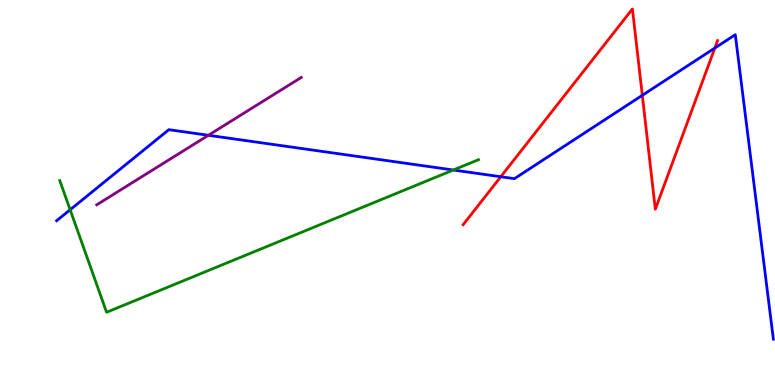[{'lines': ['blue', 'red'], 'intersections': [{'x': 6.46, 'y': 5.41}, {'x': 8.29, 'y': 7.52}, {'x': 9.22, 'y': 8.75}]}, {'lines': ['green', 'red'], 'intersections': []}, {'lines': ['purple', 'red'], 'intersections': []}, {'lines': ['blue', 'green'], 'intersections': [{'x': 0.905, 'y': 4.55}, {'x': 5.85, 'y': 5.58}]}, {'lines': ['blue', 'purple'], 'intersections': [{'x': 2.69, 'y': 6.49}]}, {'lines': ['green', 'purple'], 'intersections': []}]